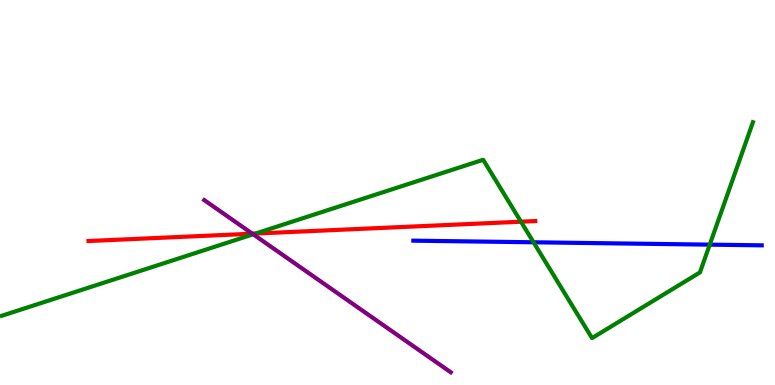[{'lines': ['blue', 'red'], 'intersections': []}, {'lines': ['green', 'red'], 'intersections': [{'x': 3.3, 'y': 3.93}, {'x': 6.72, 'y': 4.24}]}, {'lines': ['purple', 'red'], 'intersections': [{'x': 3.26, 'y': 3.93}]}, {'lines': ['blue', 'green'], 'intersections': [{'x': 6.88, 'y': 3.71}, {'x': 9.16, 'y': 3.65}]}, {'lines': ['blue', 'purple'], 'intersections': []}, {'lines': ['green', 'purple'], 'intersections': [{'x': 3.27, 'y': 3.91}]}]